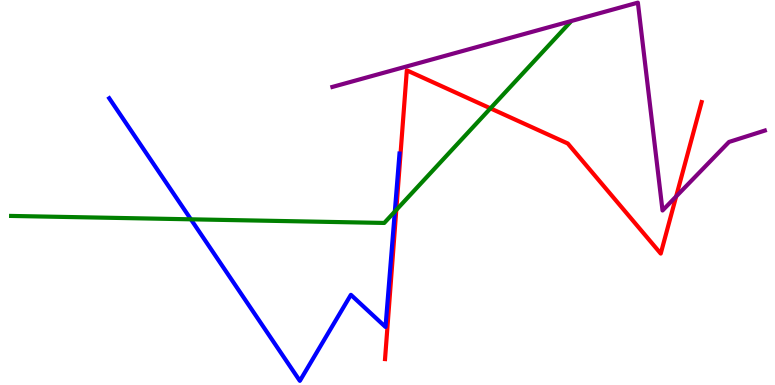[{'lines': ['blue', 'red'], 'intersections': []}, {'lines': ['green', 'red'], 'intersections': [{'x': 5.11, 'y': 4.55}, {'x': 6.33, 'y': 7.19}]}, {'lines': ['purple', 'red'], 'intersections': [{'x': 8.72, 'y': 4.9}]}, {'lines': ['blue', 'green'], 'intersections': [{'x': 2.46, 'y': 4.3}, {'x': 5.09, 'y': 4.51}]}, {'lines': ['blue', 'purple'], 'intersections': []}, {'lines': ['green', 'purple'], 'intersections': []}]